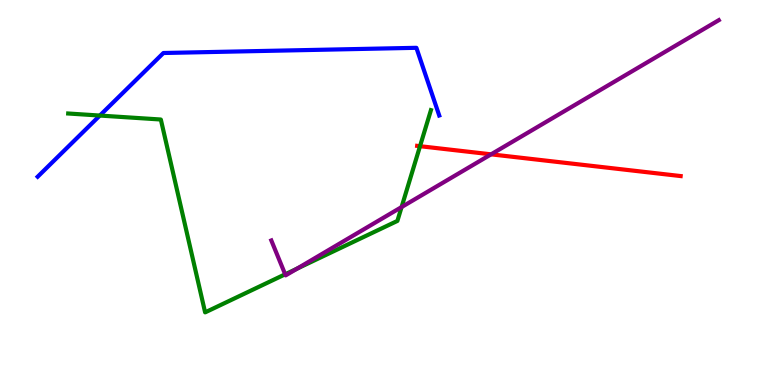[{'lines': ['blue', 'red'], 'intersections': []}, {'lines': ['green', 'red'], 'intersections': [{'x': 5.42, 'y': 6.2}]}, {'lines': ['purple', 'red'], 'intersections': [{'x': 6.34, 'y': 5.99}]}, {'lines': ['blue', 'green'], 'intersections': [{'x': 1.29, 'y': 7.0}]}, {'lines': ['blue', 'purple'], 'intersections': []}, {'lines': ['green', 'purple'], 'intersections': [{'x': 3.68, 'y': 2.88}, {'x': 3.83, 'y': 3.02}, {'x': 5.18, 'y': 4.62}]}]